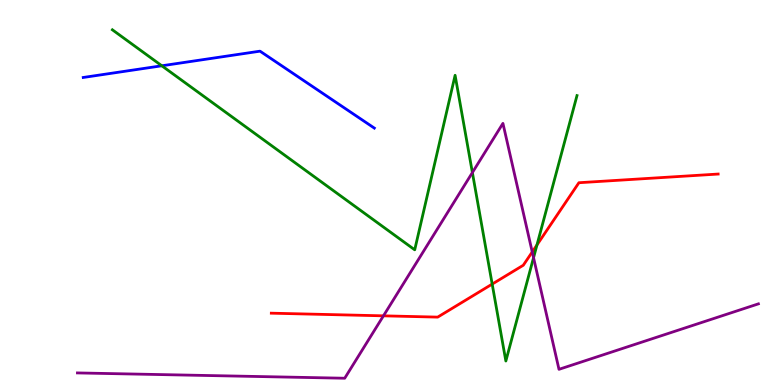[{'lines': ['blue', 'red'], 'intersections': []}, {'lines': ['green', 'red'], 'intersections': [{'x': 6.35, 'y': 2.62}, {'x': 6.93, 'y': 3.64}]}, {'lines': ['purple', 'red'], 'intersections': [{'x': 4.95, 'y': 1.8}, {'x': 6.87, 'y': 3.46}]}, {'lines': ['blue', 'green'], 'intersections': [{'x': 2.09, 'y': 8.29}]}, {'lines': ['blue', 'purple'], 'intersections': []}, {'lines': ['green', 'purple'], 'intersections': [{'x': 6.1, 'y': 5.52}, {'x': 6.88, 'y': 3.31}]}]